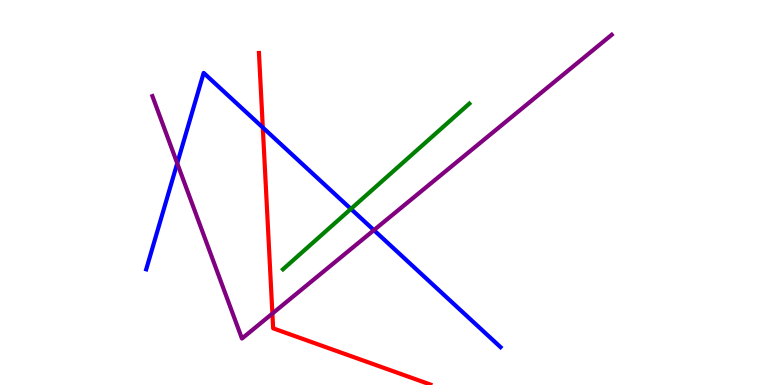[{'lines': ['blue', 'red'], 'intersections': [{'x': 3.39, 'y': 6.69}]}, {'lines': ['green', 'red'], 'intersections': []}, {'lines': ['purple', 'red'], 'intersections': [{'x': 3.51, 'y': 1.86}]}, {'lines': ['blue', 'green'], 'intersections': [{'x': 4.53, 'y': 4.57}]}, {'lines': ['blue', 'purple'], 'intersections': [{'x': 2.29, 'y': 5.76}, {'x': 4.82, 'y': 4.02}]}, {'lines': ['green', 'purple'], 'intersections': []}]